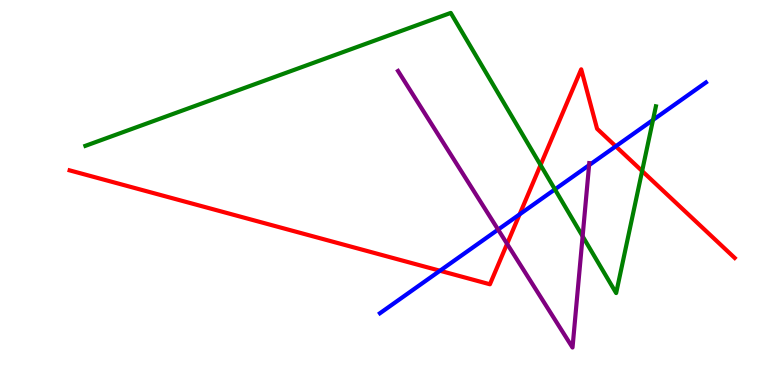[{'lines': ['blue', 'red'], 'intersections': [{'x': 5.68, 'y': 2.97}, {'x': 6.7, 'y': 4.43}, {'x': 7.95, 'y': 6.2}]}, {'lines': ['green', 'red'], 'intersections': [{'x': 6.97, 'y': 5.71}, {'x': 8.29, 'y': 5.56}]}, {'lines': ['purple', 'red'], 'intersections': [{'x': 6.54, 'y': 3.67}]}, {'lines': ['blue', 'green'], 'intersections': [{'x': 7.16, 'y': 5.08}, {'x': 8.43, 'y': 6.88}]}, {'lines': ['blue', 'purple'], 'intersections': [{'x': 6.43, 'y': 4.04}, {'x': 7.6, 'y': 5.71}]}, {'lines': ['green', 'purple'], 'intersections': [{'x': 7.52, 'y': 3.86}]}]